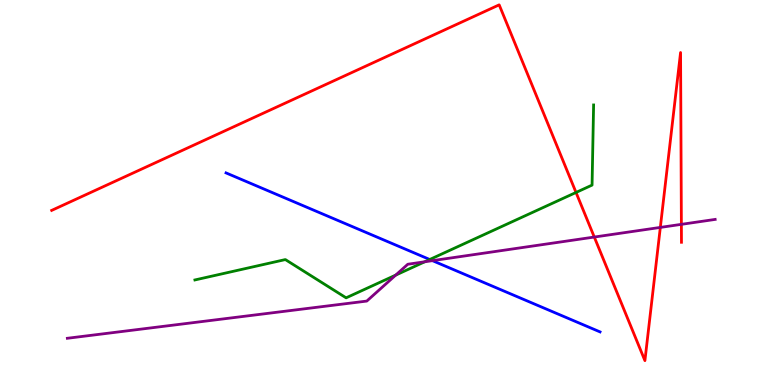[{'lines': ['blue', 'red'], 'intersections': []}, {'lines': ['green', 'red'], 'intersections': [{'x': 7.43, 'y': 5.0}]}, {'lines': ['purple', 'red'], 'intersections': [{'x': 7.67, 'y': 3.84}, {'x': 8.52, 'y': 4.09}, {'x': 8.79, 'y': 4.17}]}, {'lines': ['blue', 'green'], 'intersections': [{'x': 5.55, 'y': 3.26}]}, {'lines': ['blue', 'purple'], 'intersections': [{'x': 5.58, 'y': 3.23}]}, {'lines': ['green', 'purple'], 'intersections': [{'x': 5.11, 'y': 2.85}, {'x': 5.48, 'y': 3.2}]}]